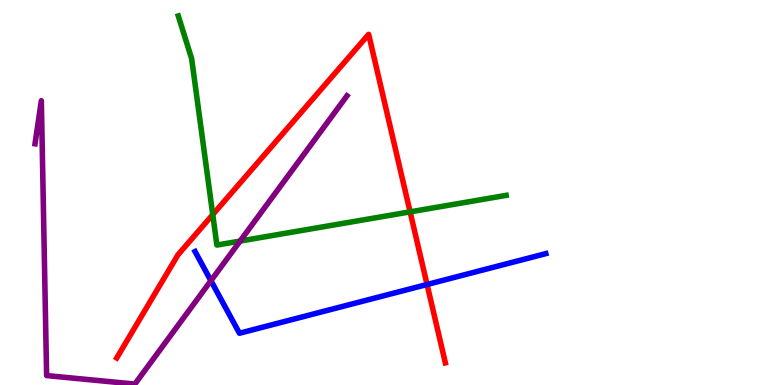[{'lines': ['blue', 'red'], 'intersections': [{'x': 5.51, 'y': 2.61}]}, {'lines': ['green', 'red'], 'intersections': [{'x': 2.75, 'y': 4.43}, {'x': 5.29, 'y': 4.5}]}, {'lines': ['purple', 'red'], 'intersections': []}, {'lines': ['blue', 'green'], 'intersections': []}, {'lines': ['blue', 'purple'], 'intersections': [{'x': 2.72, 'y': 2.71}]}, {'lines': ['green', 'purple'], 'intersections': [{'x': 3.1, 'y': 3.74}]}]